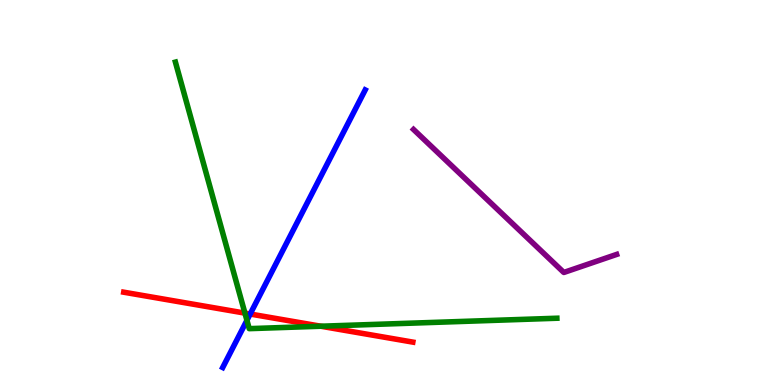[{'lines': ['blue', 'red'], 'intersections': [{'x': 3.23, 'y': 1.84}]}, {'lines': ['green', 'red'], 'intersections': [{'x': 3.16, 'y': 1.87}, {'x': 4.14, 'y': 1.53}]}, {'lines': ['purple', 'red'], 'intersections': []}, {'lines': ['blue', 'green'], 'intersections': [{'x': 3.19, 'y': 1.68}]}, {'lines': ['blue', 'purple'], 'intersections': []}, {'lines': ['green', 'purple'], 'intersections': []}]